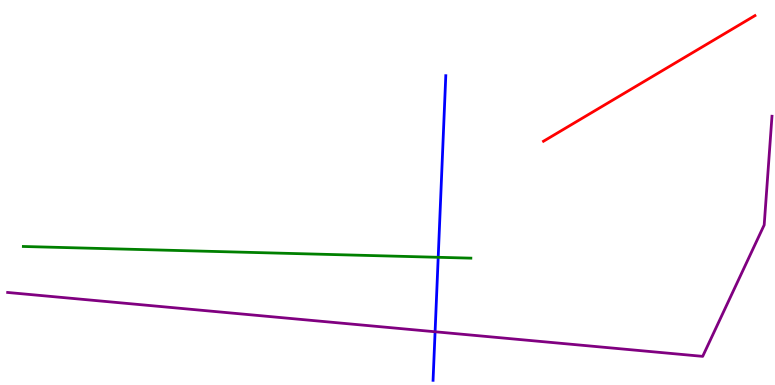[{'lines': ['blue', 'red'], 'intersections': []}, {'lines': ['green', 'red'], 'intersections': []}, {'lines': ['purple', 'red'], 'intersections': []}, {'lines': ['blue', 'green'], 'intersections': [{'x': 5.65, 'y': 3.32}]}, {'lines': ['blue', 'purple'], 'intersections': [{'x': 5.61, 'y': 1.38}]}, {'lines': ['green', 'purple'], 'intersections': []}]